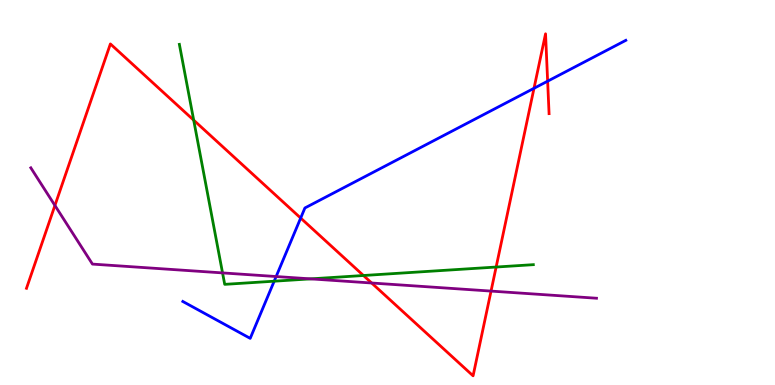[{'lines': ['blue', 'red'], 'intersections': [{'x': 3.88, 'y': 4.34}, {'x': 6.89, 'y': 7.71}, {'x': 7.07, 'y': 7.89}]}, {'lines': ['green', 'red'], 'intersections': [{'x': 2.5, 'y': 6.88}, {'x': 4.69, 'y': 2.84}, {'x': 6.4, 'y': 3.06}]}, {'lines': ['purple', 'red'], 'intersections': [{'x': 0.709, 'y': 4.66}, {'x': 4.8, 'y': 2.65}, {'x': 6.34, 'y': 2.44}]}, {'lines': ['blue', 'green'], 'intersections': [{'x': 3.54, 'y': 2.7}]}, {'lines': ['blue', 'purple'], 'intersections': [{'x': 3.56, 'y': 2.82}]}, {'lines': ['green', 'purple'], 'intersections': [{'x': 2.87, 'y': 2.91}, {'x': 4.01, 'y': 2.76}]}]